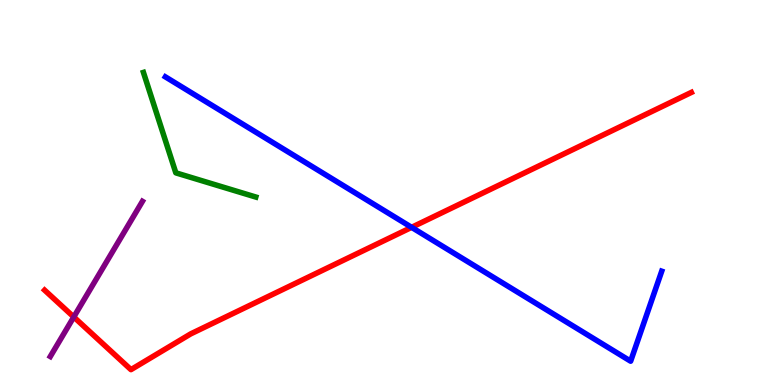[{'lines': ['blue', 'red'], 'intersections': [{'x': 5.31, 'y': 4.1}]}, {'lines': ['green', 'red'], 'intersections': []}, {'lines': ['purple', 'red'], 'intersections': [{'x': 0.952, 'y': 1.77}]}, {'lines': ['blue', 'green'], 'intersections': []}, {'lines': ['blue', 'purple'], 'intersections': []}, {'lines': ['green', 'purple'], 'intersections': []}]